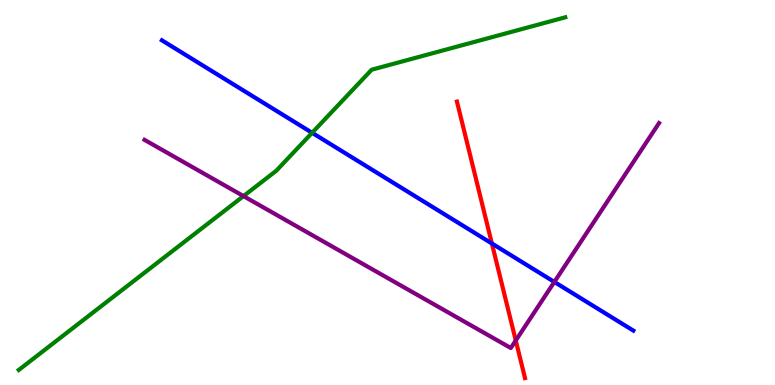[{'lines': ['blue', 'red'], 'intersections': [{'x': 6.35, 'y': 3.68}]}, {'lines': ['green', 'red'], 'intersections': []}, {'lines': ['purple', 'red'], 'intersections': [{'x': 6.65, 'y': 1.16}]}, {'lines': ['blue', 'green'], 'intersections': [{'x': 4.03, 'y': 6.55}]}, {'lines': ['blue', 'purple'], 'intersections': [{'x': 7.15, 'y': 2.68}]}, {'lines': ['green', 'purple'], 'intersections': [{'x': 3.14, 'y': 4.91}]}]